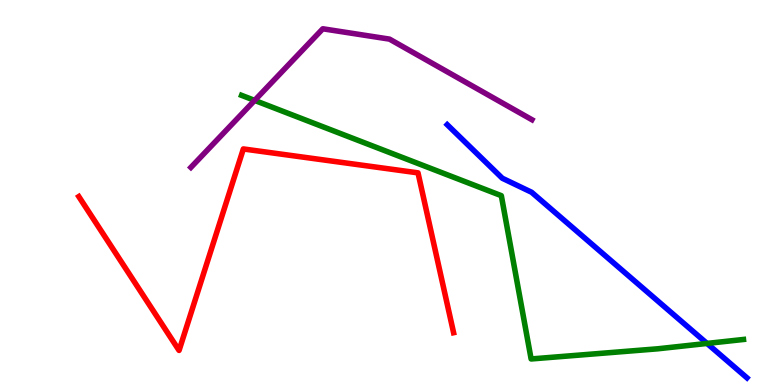[{'lines': ['blue', 'red'], 'intersections': []}, {'lines': ['green', 'red'], 'intersections': []}, {'lines': ['purple', 'red'], 'intersections': []}, {'lines': ['blue', 'green'], 'intersections': [{'x': 9.12, 'y': 1.08}]}, {'lines': ['blue', 'purple'], 'intersections': []}, {'lines': ['green', 'purple'], 'intersections': [{'x': 3.29, 'y': 7.39}]}]